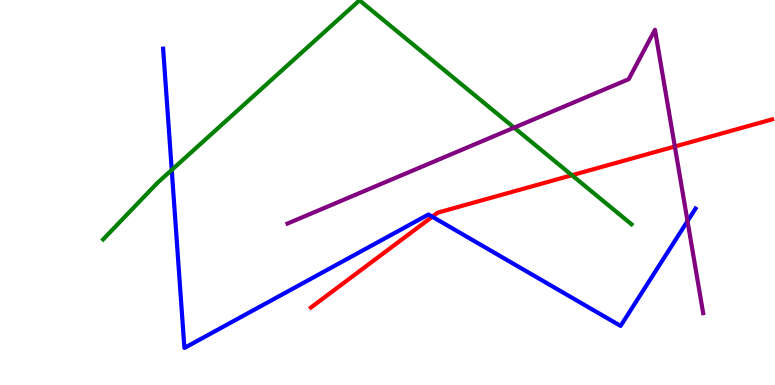[{'lines': ['blue', 'red'], 'intersections': [{'x': 5.58, 'y': 4.37}]}, {'lines': ['green', 'red'], 'intersections': [{'x': 7.38, 'y': 5.45}]}, {'lines': ['purple', 'red'], 'intersections': [{'x': 8.71, 'y': 6.19}]}, {'lines': ['blue', 'green'], 'intersections': [{'x': 2.22, 'y': 5.59}]}, {'lines': ['blue', 'purple'], 'intersections': [{'x': 8.87, 'y': 4.26}]}, {'lines': ['green', 'purple'], 'intersections': [{'x': 6.63, 'y': 6.68}]}]